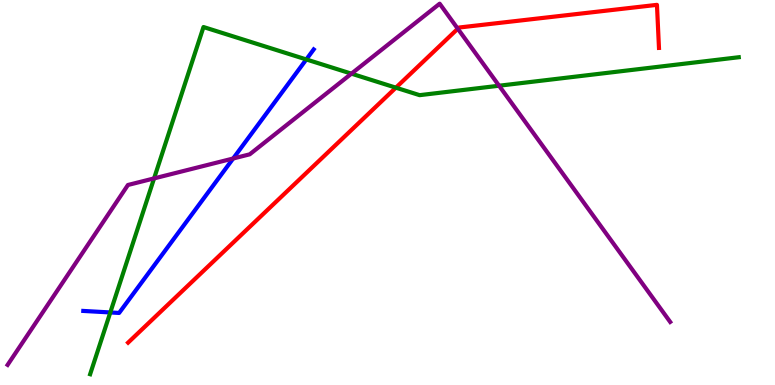[{'lines': ['blue', 'red'], 'intersections': []}, {'lines': ['green', 'red'], 'intersections': [{'x': 5.11, 'y': 7.72}]}, {'lines': ['purple', 'red'], 'intersections': [{'x': 5.91, 'y': 9.25}]}, {'lines': ['blue', 'green'], 'intersections': [{'x': 1.42, 'y': 1.88}, {'x': 3.95, 'y': 8.46}]}, {'lines': ['blue', 'purple'], 'intersections': [{'x': 3.01, 'y': 5.88}]}, {'lines': ['green', 'purple'], 'intersections': [{'x': 1.99, 'y': 5.37}, {'x': 4.53, 'y': 8.09}, {'x': 6.44, 'y': 7.77}]}]